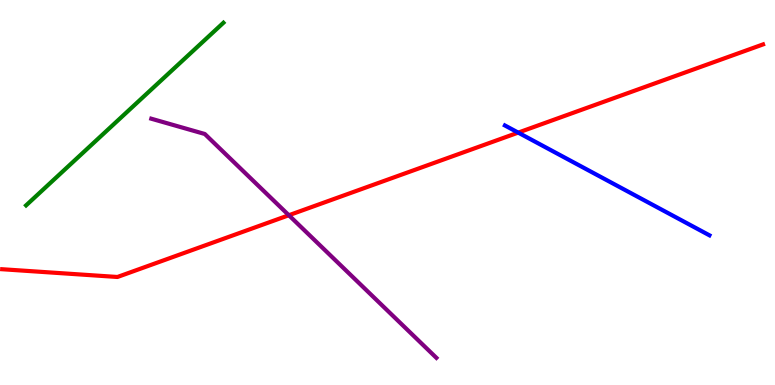[{'lines': ['blue', 'red'], 'intersections': [{'x': 6.69, 'y': 6.56}]}, {'lines': ['green', 'red'], 'intersections': []}, {'lines': ['purple', 'red'], 'intersections': [{'x': 3.73, 'y': 4.41}]}, {'lines': ['blue', 'green'], 'intersections': []}, {'lines': ['blue', 'purple'], 'intersections': []}, {'lines': ['green', 'purple'], 'intersections': []}]